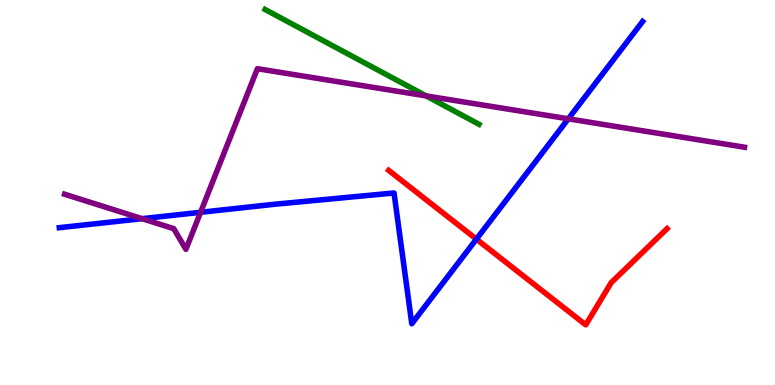[{'lines': ['blue', 'red'], 'intersections': [{'x': 6.15, 'y': 3.79}]}, {'lines': ['green', 'red'], 'intersections': []}, {'lines': ['purple', 'red'], 'intersections': []}, {'lines': ['blue', 'green'], 'intersections': []}, {'lines': ['blue', 'purple'], 'intersections': [{'x': 1.83, 'y': 4.32}, {'x': 2.59, 'y': 4.49}, {'x': 7.33, 'y': 6.91}]}, {'lines': ['green', 'purple'], 'intersections': [{'x': 5.5, 'y': 7.51}]}]